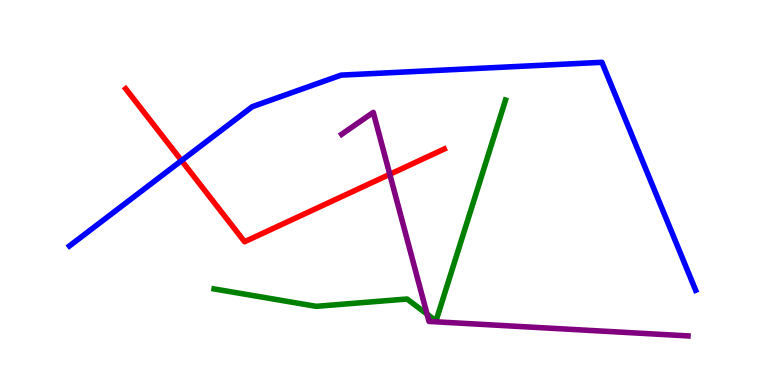[{'lines': ['blue', 'red'], 'intersections': [{'x': 2.34, 'y': 5.83}]}, {'lines': ['green', 'red'], 'intersections': []}, {'lines': ['purple', 'red'], 'intersections': [{'x': 5.03, 'y': 5.47}]}, {'lines': ['blue', 'green'], 'intersections': []}, {'lines': ['blue', 'purple'], 'intersections': []}, {'lines': ['green', 'purple'], 'intersections': [{'x': 5.51, 'y': 1.84}]}]